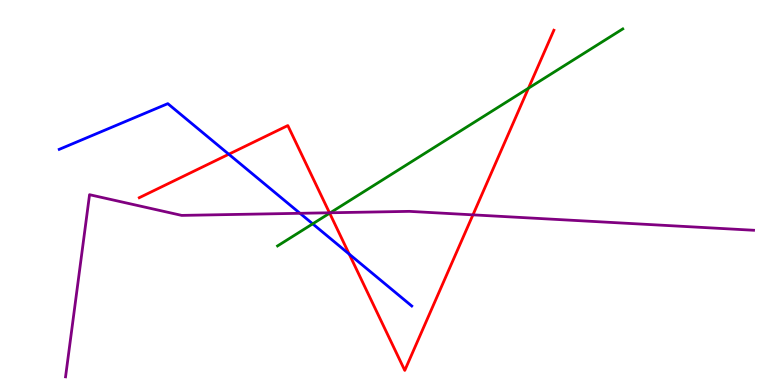[{'lines': ['blue', 'red'], 'intersections': [{'x': 2.95, 'y': 5.99}, {'x': 4.51, 'y': 3.4}]}, {'lines': ['green', 'red'], 'intersections': [{'x': 4.25, 'y': 4.46}, {'x': 6.82, 'y': 7.71}]}, {'lines': ['purple', 'red'], 'intersections': [{'x': 4.25, 'y': 4.47}, {'x': 6.1, 'y': 4.42}]}, {'lines': ['blue', 'green'], 'intersections': [{'x': 4.03, 'y': 4.19}]}, {'lines': ['blue', 'purple'], 'intersections': [{'x': 3.87, 'y': 4.46}]}, {'lines': ['green', 'purple'], 'intersections': [{'x': 4.26, 'y': 4.47}]}]